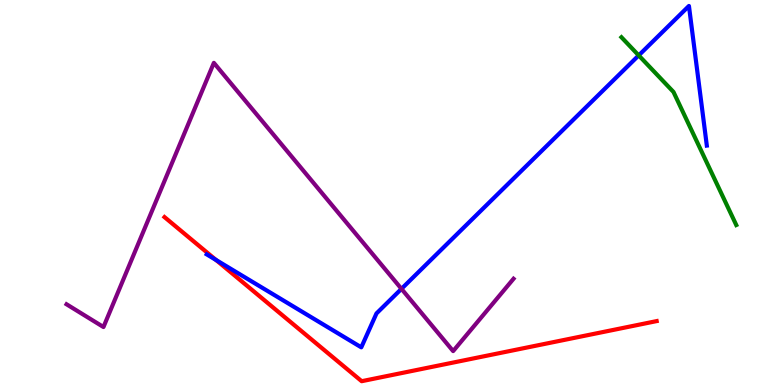[{'lines': ['blue', 'red'], 'intersections': [{'x': 2.79, 'y': 3.25}]}, {'lines': ['green', 'red'], 'intersections': []}, {'lines': ['purple', 'red'], 'intersections': []}, {'lines': ['blue', 'green'], 'intersections': [{'x': 8.24, 'y': 8.56}]}, {'lines': ['blue', 'purple'], 'intersections': [{'x': 5.18, 'y': 2.5}]}, {'lines': ['green', 'purple'], 'intersections': []}]